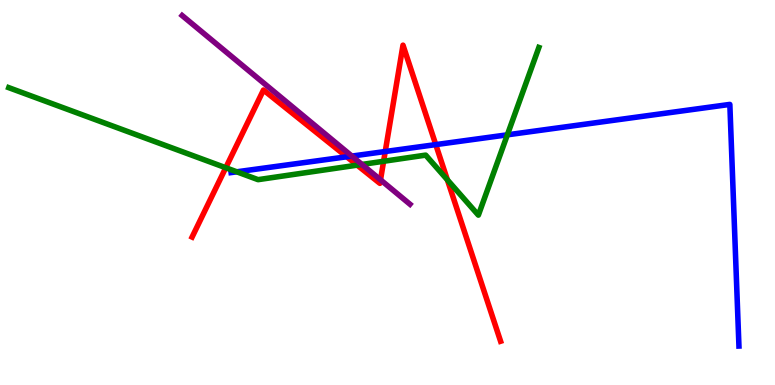[{'lines': ['blue', 'red'], 'intersections': [{'x': 4.47, 'y': 5.93}, {'x': 4.97, 'y': 6.06}, {'x': 5.62, 'y': 6.24}]}, {'lines': ['green', 'red'], 'intersections': [{'x': 2.91, 'y': 5.64}, {'x': 4.61, 'y': 5.71}, {'x': 4.95, 'y': 5.81}, {'x': 5.77, 'y': 5.33}]}, {'lines': ['purple', 'red'], 'intersections': [{'x': 4.91, 'y': 5.33}]}, {'lines': ['blue', 'green'], 'intersections': [{'x': 3.06, 'y': 5.54}, {'x': 6.55, 'y': 6.5}]}, {'lines': ['blue', 'purple'], 'intersections': [{'x': 4.54, 'y': 5.95}]}, {'lines': ['green', 'purple'], 'intersections': [{'x': 4.67, 'y': 5.73}]}]